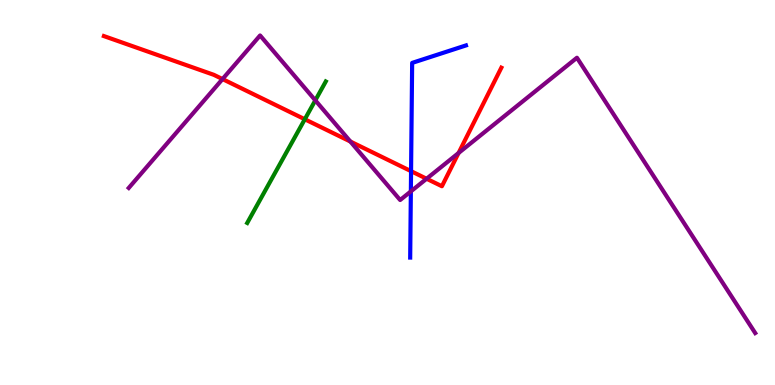[{'lines': ['blue', 'red'], 'intersections': [{'x': 5.3, 'y': 5.55}]}, {'lines': ['green', 'red'], 'intersections': [{'x': 3.93, 'y': 6.9}]}, {'lines': ['purple', 'red'], 'intersections': [{'x': 2.87, 'y': 7.95}, {'x': 4.52, 'y': 6.32}, {'x': 5.5, 'y': 5.36}, {'x': 5.92, 'y': 6.03}]}, {'lines': ['blue', 'green'], 'intersections': []}, {'lines': ['blue', 'purple'], 'intersections': [{'x': 5.3, 'y': 5.03}]}, {'lines': ['green', 'purple'], 'intersections': [{'x': 4.07, 'y': 7.39}]}]